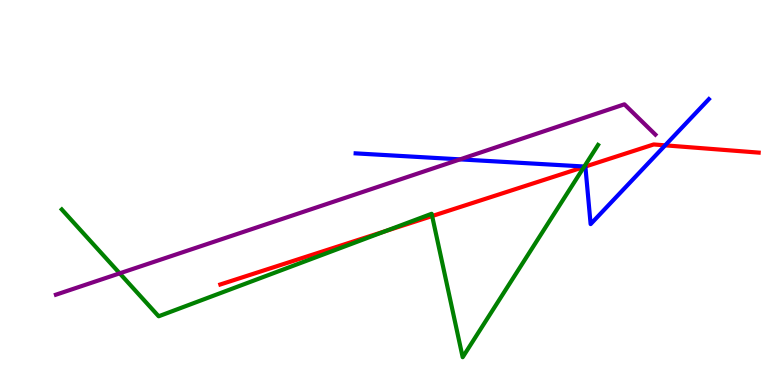[{'lines': ['blue', 'red'], 'intersections': [{'x': 7.55, 'y': 5.67}, {'x': 8.58, 'y': 6.22}]}, {'lines': ['green', 'red'], 'intersections': [{'x': 4.97, 'y': 4.0}, {'x': 5.58, 'y': 4.39}, {'x': 7.54, 'y': 5.66}]}, {'lines': ['purple', 'red'], 'intersections': []}, {'lines': ['blue', 'green'], 'intersections': [{'x': 7.54, 'y': 5.67}]}, {'lines': ['blue', 'purple'], 'intersections': [{'x': 5.94, 'y': 5.86}]}, {'lines': ['green', 'purple'], 'intersections': [{'x': 1.54, 'y': 2.9}]}]